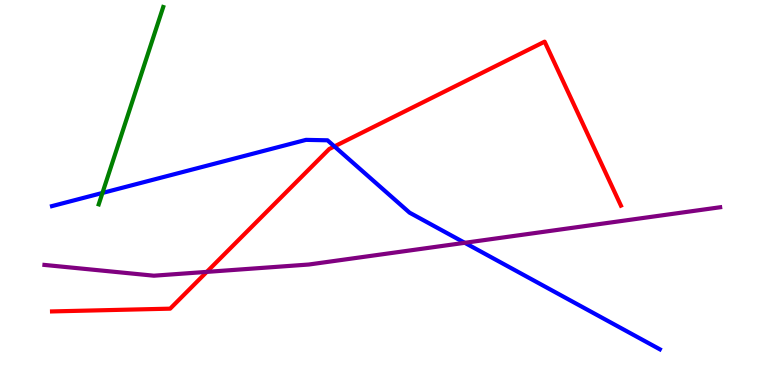[{'lines': ['blue', 'red'], 'intersections': [{'x': 4.32, 'y': 6.2}]}, {'lines': ['green', 'red'], 'intersections': []}, {'lines': ['purple', 'red'], 'intersections': [{'x': 2.67, 'y': 2.94}]}, {'lines': ['blue', 'green'], 'intersections': [{'x': 1.32, 'y': 4.99}]}, {'lines': ['blue', 'purple'], 'intersections': [{'x': 6.0, 'y': 3.69}]}, {'lines': ['green', 'purple'], 'intersections': []}]